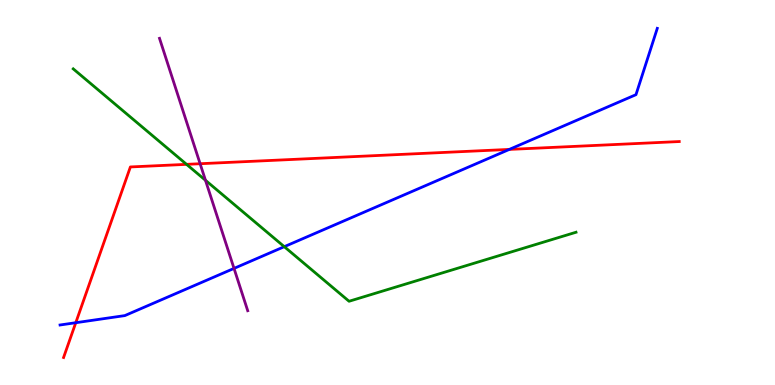[{'lines': ['blue', 'red'], 'intersections': [{'x': 0.978, 'y': 1.62}, {'x': 6.57, 'y': 6.12}]}, {'lines': ['green', 'red'], 'intersections': [{'x': 2.41, 'y': 5.73}]}, {'lines': ['purple', 'red'], 'intersections': [{'x': 2.58, 'y': 5.75}]}, {'lines': ['blue', 'green'], 'intersections': [{'x': 3.67, 'y': 3.59}]}, {'lines': ['blue', 'purple'], 'intersections': [{'x': 3.02, 'y': 3.03}]}, {'lines': ['green', 'purple'], 'intersections': [{'x': 2.65, 'y': 5.32}]}]